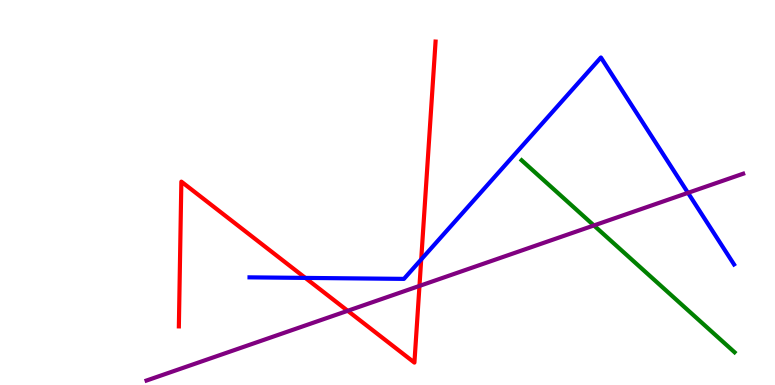[{'lines': ['blue', 'red'], 'intersections': [{'x': 3.94, 'y': 2.78}, {'x': 5.44, 'y': 3.26}]}, {'lines': ['green', 'red'], 'intersections': []}, {'lines': ['purple', 'red'], 'intersections': [{'x': 4.49, 'y': 1.93}, {'x': 5.41, 'y': 2.57}]}, {'lines': ['blue', 'green'], 'intersections': []}, {'lines': ['blue', 'purple'], 'intersections': [{'x': 8.88, 'y': 4.99}]}, {'lines': ['green', 'purple'], 'intersections': [{'x': 7.66, 'y': 4.14}]}]